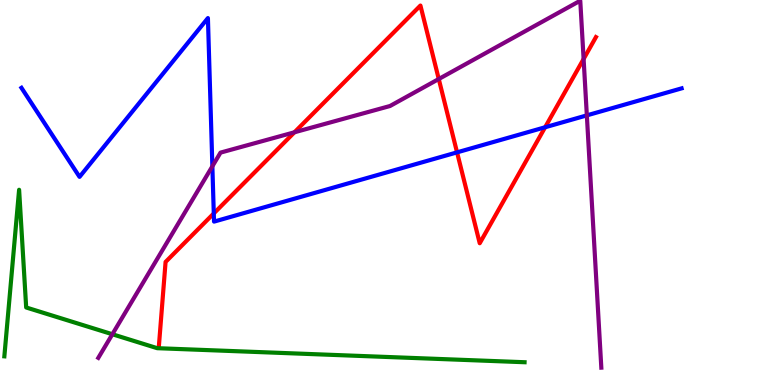[{'lines': ['blue', 'red'], 'intersections': [{'x': 2.76, 'y': 4.46}, {'x': 5.9, 'y': 6.04}, {'x': 7.03, 'y': 6.69}]}, {'lines': ['green', 'red'], 'intersections': []}, {'lines': ['purple', 'red'], 'intersections': [{'x': 3.8, 'y': 6.56}, {'x': 5.66, 'y': 7.95}, {'x': 7.53, 'y': 8.47}]}, {'lines': ['blue', 'green'], 'intersections': []}, {'lines': ['blue', 'purple'], 'intersections': [{'x': 2.74, 'y': 5.68}, {'x': 7.57, 'y': 7.0}]}, {'lines': ['green', 'purple'], 'intersections': [{'x': 1.45, 'y': 1.32}]}]